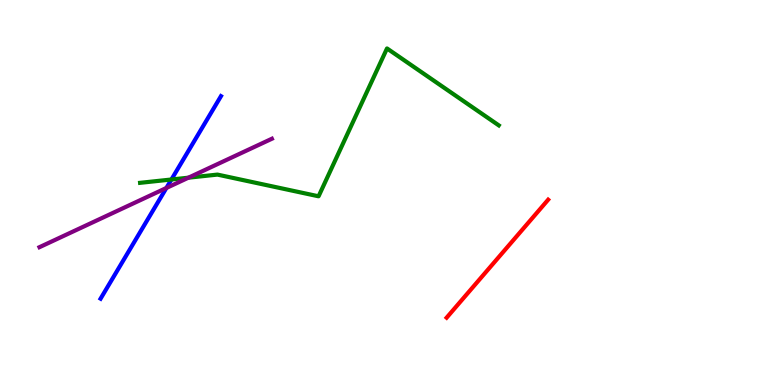[{'lines': ['blue', 'red'], 'intersections': []}, {'lines': ['green', 'red'], 'intersections': []}, {'lines': ['purple', 'red'], 'intersections': []}, {'lines': ['blue', 'green'], 'intersections': [{'x': 2.21, 'y': 5.34}]}, {'lines': ['blue', 'purple'], 'intersections': [{'x': 2.15, 'y': 5.12}]}, {'lines': ['green', 'purple'], 'intersections': [{'x': 2.43, 'y': 5.38}]}]